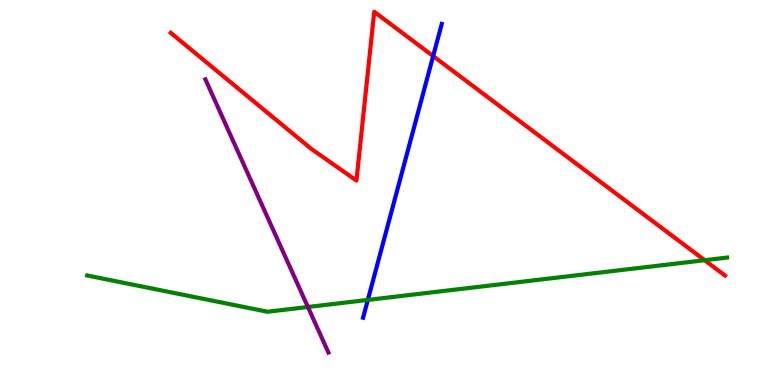[{'lines': ['blue', 'red'], 'intersections': [{'x': 5.59, 'y': 8.54}]}, {'lines': ['green', 'red'], 'intersections': [{'x': 9.09, 'y': 3.24}]}, {'lines': ['purple', 'red'], 'intersections': []}, {'lines': ['blue', 'green'], 'intersections': [{'x': 4.75, 'y': 2.21}]}, {'lines': ['blue', 'purple'], 'intersections': []}, {'lines': ['green', 'purple'], 'intersections': [{'x': 3.97, 'y': 2.03}]}]